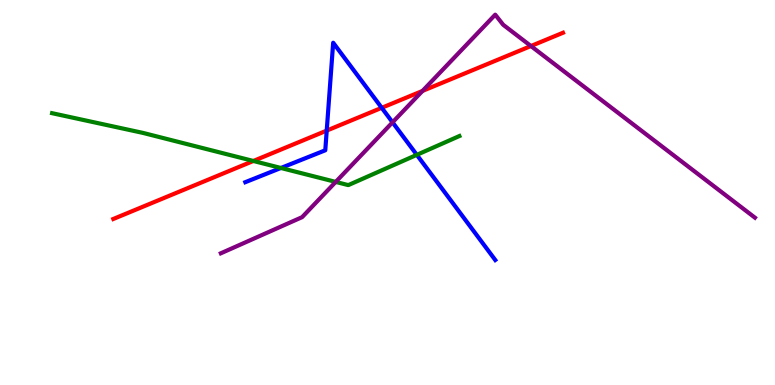[{'lines': ['blue', 'red'], 'intersections': [{'x': 4.22, 'y': 6.61}, {'x': 4.93, 'y': 7.2}]}, {'lines': ['green', 'red'], 'intersections': [{'x': 3.27, 'y': 5.82}]}, {'lines': ['purple', 'red'], 'intersections': [{'x': 5.45, 'y': 7.64}, {'x': 6.85, 'y': 8.8}]}, {'lines': ['blue', 'green'], 'intersections': [{'x': 3.62, 'y': 5.64}, {'x': 5.38, 'y': 5.98}]}, {'lines': ['blue', 'purple'], 'intersections': [{'x': 5.07, 'y': 6.82}]}, {'lines': ['green', 'purple'], 'intersections': [{'x': 4.33, 'y': 5.27}]}]